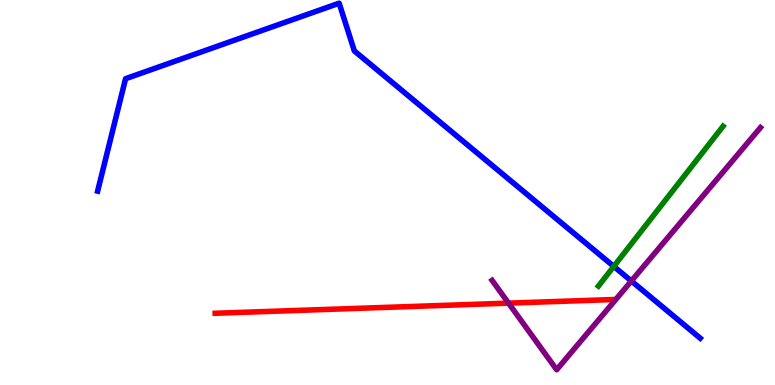[{'lines': ['blue', 'red'], 'intersections': []}, {'lines': ['green', 'red'], 'intersections': []}, {'lines': ['purple', 'red'], 'intersections': [{'x': 6.56, 'y': 2.13}]}, {'lines': ['blue', 'green'], 'intersections': [{'x': 7.92, 'y': 3.08}]}, {'lines': ['blue', 'purple'], 'intersections': [{'x': 8.15, 'y': 2.7}]}, {'lines': ['green', 'purple'], 'intersections': []}]